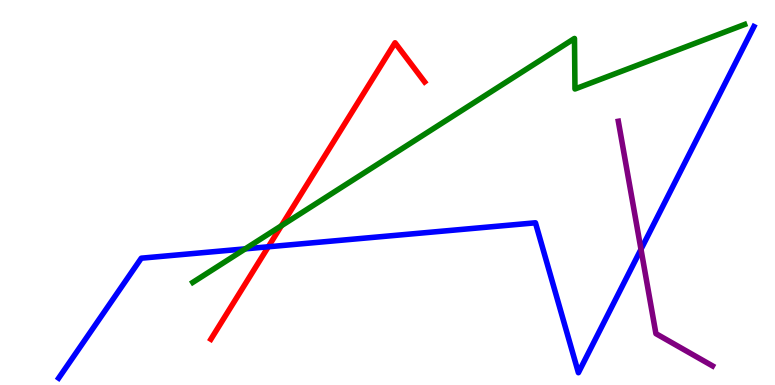[{'lines': ['blue', 'red'], 'intersections': [{'x': 3.46, 'y': 3.59}]}, {'lines': ['green', 'red'], 'intersections': [{'x': 3.63, 'y': 4.14}]}, {'lines': ['purple', 'red'], 'intersections': []}, {'lines': ['blue', 'green'], 'intersections': [{'x': 3.16, 'y': 3.54}]}, {'lines': ['blue', 'purple'], 'intersections': [{'x': 8.27, 'y': 3.52}]}, {'lines': ['green', 'purple'], 'intersections': []}]